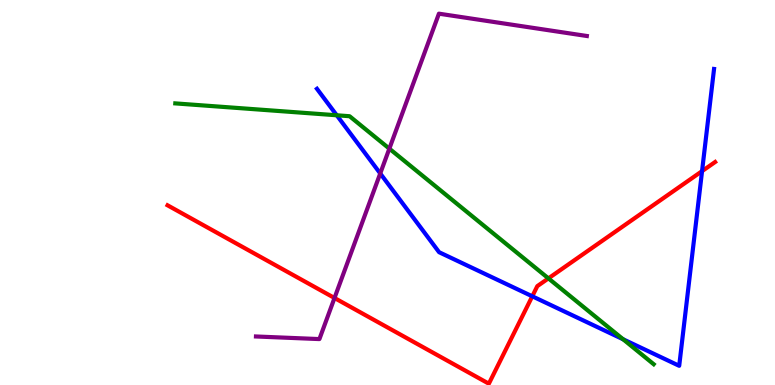[{'lines': ['blue', 'red'], 'intersections': [{'x': 6.87, 'y': 2.3}, {'x': 9.06, 'y': 5.55}]}, {'lines': ['green', 'red'], 'intersections': [{'x': 7.08, 'y': 2.77}]}, {'lines': ['purple', 'red'], 'intersections': [{'x': 4.32, 'y': 2.26}]}, {'lines': ['blue', 'green'], 'intersections': [{'x': 4.35, 'y': 7.01}, {'x': 8.04, 'y': 1.19}]}, {'lines': ['blue', 'purple'], 'intersections': [{'x': 4.91, 'y': 5.49}]}, {'lines': ['green', 'purple'], 'intersections': [{'x': 5.02, 'y': 6.14}]}]